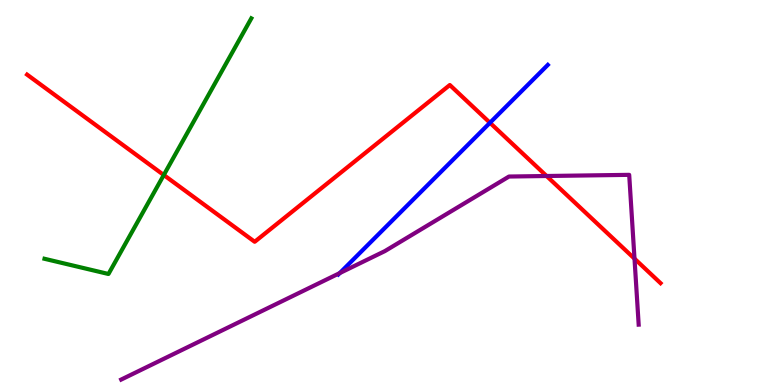[{'lines': ['blue', 'red'], 'intersections': [{'x': 6.32, 'y': 6.81}]}, {'lines': ['green', 'red'], 'intersections': [{'x': 2.11, 'y': 5.45}]}, {'lines': ['purple', 'red'], 'intersections': [{'x': 7.05, 'y': 5.43}, {'x': 8.19, 'y': 3.28}]}, {'lines': ['blue', 'green'], 'intersections': []}, {'lines': ['blue', 'purple'], 'intersections': [{'x': 4.38, 'y': 2.91}]}, {'lines': ['green', 'purple'], 'intersections': []}]